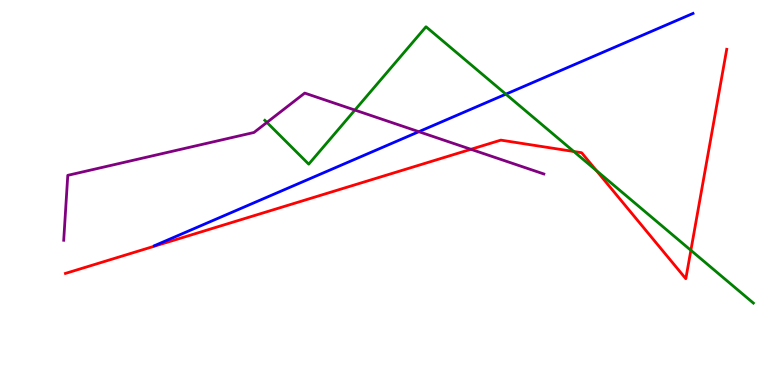[{'lines': ['blue', 'red'], 'intersections': []}, {'lines': ['green', 'red'], 'intersections': [{'x': 7.4, 'y': 6.07}, {'x': 7.69, 'y': 5.57}, {'x': 8.91, 'y': 3.5}]}, {'lines': ['purple', 'red'], 'intersections': [{'x': 6.08, 'y': 6.12}]}, {'lines': ['blue', 'green'], 'intersections': [{'x': 6.53, 'y': 7.55}]}, {'lines': ['blue', 'purple'], 'intersections': [{'x': 5.4, 'y': 6.58}]}, {'lines': ['green', 'purple'], 'intersections': [{'x': 3.44, 'y': 6.82}, {'x': 4.58, 'y': 7.14}]}]